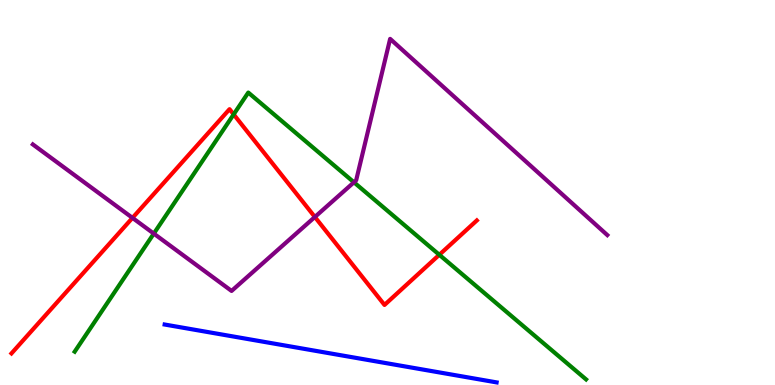[{'lines': ['blue', 'red'], 'intersections': []}, {'lines': ['green', 'red'], 'intersections': [{'x': 3.01, 'y': 7.03}, {'x': 5.67, 'y': 3.38}]}, {'lines': ['purple', 'red'], 'intersections': [{'x': 1.71, 'y': 4.34}, {'x': 4.06, 'y': 4.36}]}, {'lines': ['blue', 'green'], 'intersections': []}, {'lines': ['blue', 'purple'], 'intersections': []}, {'lines': ['green', 'purple'], 'intersections': [{'x': 1.98, 'y': 3.93}, {'x': 4.57, 'y': 5.27}]}]